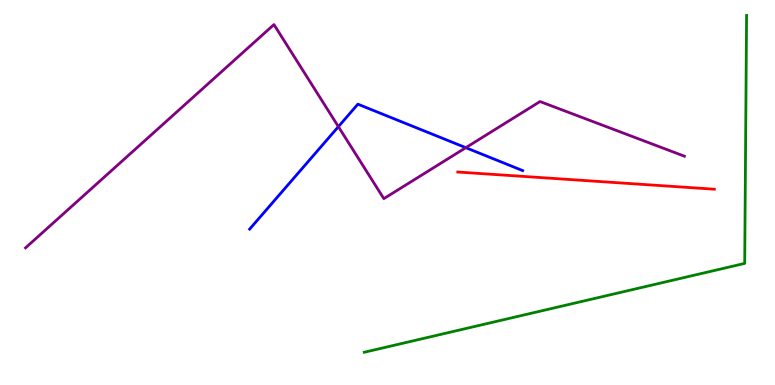[{'lines': ['blue', 'red'], 'intersections': []}, {'lines': ['green', 'red'], 'intersections': []}, {'lines': ['purple', 'red'], 'intersections': []}, {'lines': ['blue', 'green'], 'intersections': []}, {'lines': ['blue', 'purple'], 'intersections': [{'x': 4.37, 'y': 6.71}, {'x': 6.01, 'y': 6.16}]}, {'lines': ['green', 'purple'], 'intersections': []}]